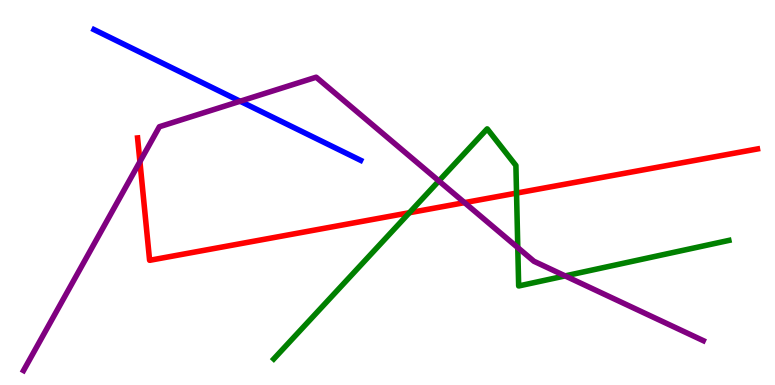[{'lines': ['blue', 'red'], 'intersections': []}, {'lines': ['green', 'red'], 'intersections': [{'x': 5.28, 'y': 4.47}, {'x': 6.66, 'y': 4.98}]}, {'lines': ['purple', 'red'], 'intersections': [{'x': 1.81, 'y': 5.8}, {'x': 5.99, 'y': 4.74}]}, {'lines': ['blue', 'green'], 'intersections': []}, {'lines': ['blue', 'purple'], 'intersections': [{'x': 3.1, 'y': 7.37}]}, {'lines': ['green', 'purple'], 'intersections': [{'x': 5.66, 'y': 5.3}, {'x': 6.68, 'y': 3.57}, {'x': 7.29, 'y': 2.83}]}]